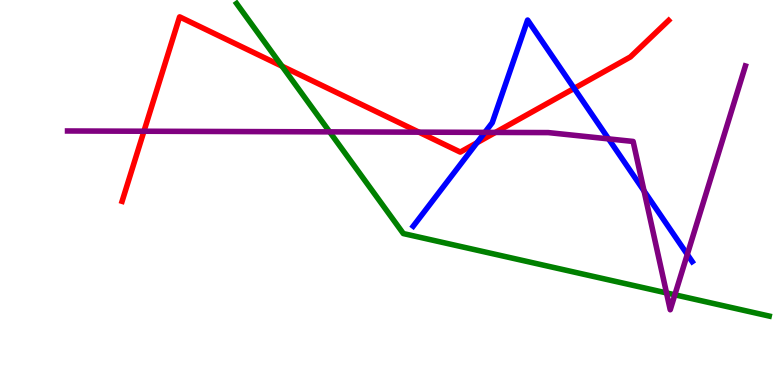[{'lines': ['blue', 'red'], 'intersections': [{'x': 6.15, 'y': 6.29}, {'x': 7.41, 'y': 7.7}]}, {'lines': ['green', 'red'], 'intersections': [{'x': 3.64, 'y': 8.28}]}, {'lines': ['purple', 'red'], 'intersections': [{'x': 1.86, 'y': 6.59}, {'x': 5.41, 'y': 6.57}, {'x': 6.39, 'y': 6.56}]}, {'lines': ['blue', 'green'], 'intersections': []}, {'lines': ['blue', 'purple'], 'intersections': [{'x': 6.26, 'y': 6.56}, {'x': 7.85, 'y': 6.39}, {'x': 8.31, 'y': 5.04}, {'x': 8.87, 'y': 3.39}]}, {'lines': ['green', 'purple'], 'intersections': [{'x': 4.25, 'y': 6.58}, {'x': 8.6, 'y': 2.39}, {'x': 8.71, 'y': 2.34}]}]